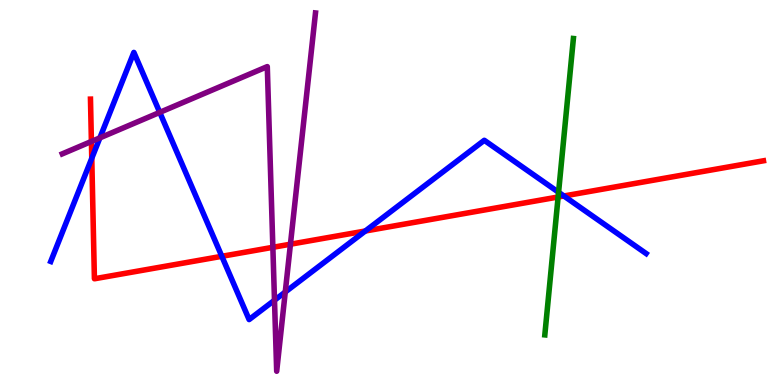[{'lines': ['blue', 'red'], 'intersections': [{'x': 1.18, 'y': 5.89}, {'x': 2.86, 'y': 3.34}, {'x': 4.71, 'y': 4.0}, {'x': 7.28, 'y': 4.91}]}, {'lines': ['green', 'red'], 'intersections': [{'x': 7.2, 'y': 4.88}]}, {'lines': ['purple', 'red'], 'intersections': [{'x': 1.18, 'y': 6.33}, {'x': 3.52, 'y': 3.58}, {'x': 3.75, 'y': 3.66}]}, {'lines': ['blue', 'green'], 'intersections': [{'x': 7.21, 'y': 5.01}]}, {'lines': ['blue', 'purple'], 'intersections': [{'x': 1.29, 'y': 6.42}, {'x': 2.06, 'y': 7.08}, {'x': 3.54, 'y': 2.2}, {'x': 3.68, 'y': 2.42}]}, {'lines': ['green', 'purple'], 'intersections': []}]